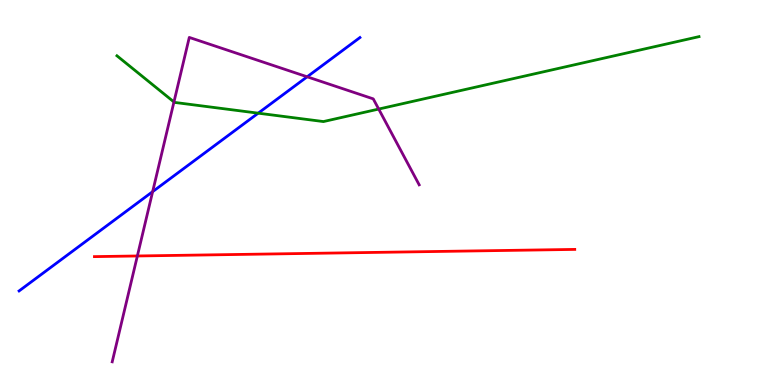[{'lines': ['blue', 'red'], 'intersections': []}, {'lines': ['green', 'red'], 'intersections': []}, {'lines': ['purple', 'red'], 'intersections': [{'x': 1.77, 'y': 3.35}]}, {'lines': ['blue', 'green'], 'intersections': [{'x': 3.33, 'y': 7.06}]}, {'lines': ['blue', 'purple'], 'intersections': [{'x': 1.97, 'y': 5.02}, {'x': 3.96, 'y': 8.01}]}, {'lines': ['green', 'purple'], 'intersections': [{'x': 2.24, 'y': 7.35}, {'x': 4.89, 'y': 7.17}]}]